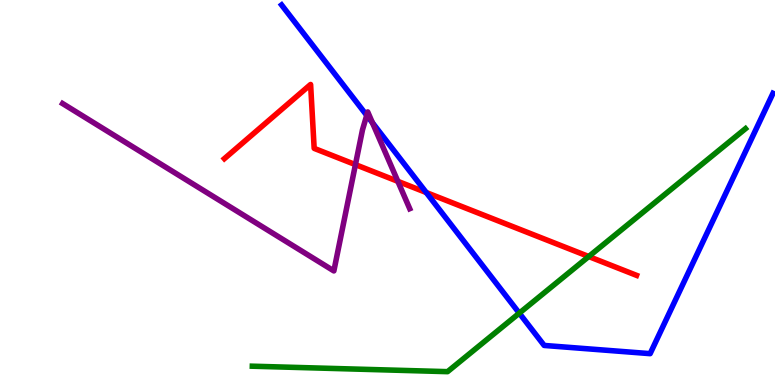[{'lines': ['blue', 'red'], 'intersections': [{'x': 5.5, 'y': 5.0}]}, {'lines': ['green', 'red'], 'intersections': [{'x': 7.6, 'y': 3.34}]}, {'lines': ['purple', 'red'], 'intersections': [{'x': 4.59, 'y': 5.72}, {'x': 5.13, 'y': 5.29}]}, {'lines': ['blue', 'green'], 'intersections': [{'x': 6.7, 'y': 1.87}]}, {'lines': ['blue', 'purple'], 'intersections': [{'x': 4.73, 'y': 7.0}, {'x': 4.81, 'y': 6.81}]}, {'lines': ['green', 'purple'], 'intersections': []}]